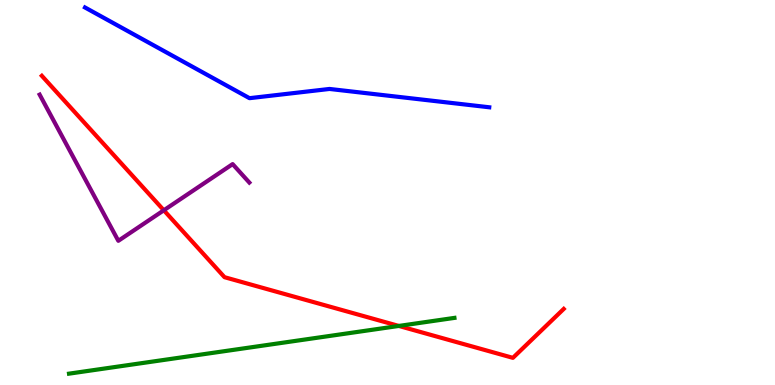[{'lines': ['blue', 'red'], 'intersections': []}, {'lines': ['green', 'red'], 'intersections': [{'x': 5.15, 'y': 1.53}]}, {'lines': ['purple', 'red'], 'intersections': [{'x': 2.11, 'y': 4.54}]}, {'lines': ['blue', 'green'], 'intersections': []}, {'lines': ['blue', 'purple'], 'intersections': []}, {'lines': ['green', 'purple'], 'intersections': []}]